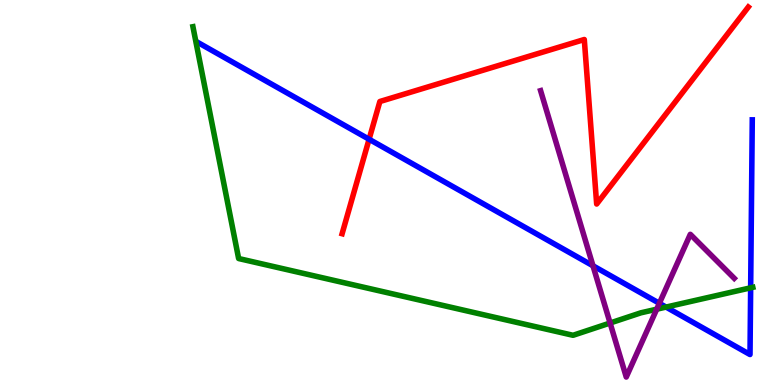[{'lines': ['blue', 'red'], 'intersections': [{'x': 4.76, 'y': 6.38}]}, {'lines': ['green', 'red'], 'intersections': []}, {'lines': ['purple', 'red'], 'intersections': []}, {'lines': ['blue', 'green'], 'intersections': [{'x': 8.59, 'y': 2.02}, {'x': 9.69, 'y': 2.52}]}, {'lines': ['blue', 'purple'], 'intersections': [{'x': 7.65, 'y': 3.1}, {'x': 8.51, 'y': 2.12}]}, {'lines': ['green', 'purple'], 'intersections': [{'x': 7.87, 'y': 1.61}, {'x': 8.47, 'y': 1.97}]}]